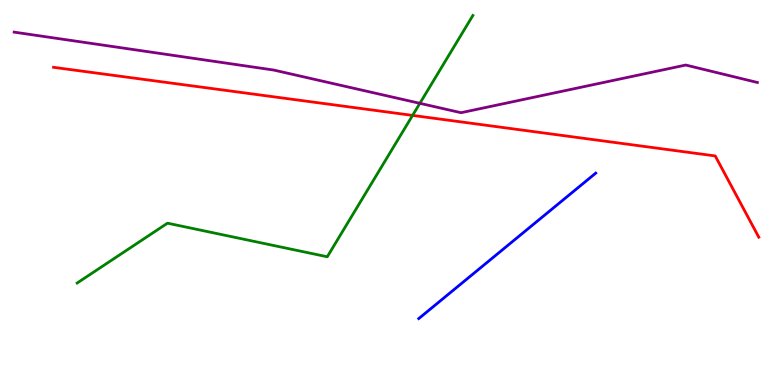[{'lines': ['blue', 'red'], 'intersections': []}, {'lines': ['green', 'red'], 'intersections': [{'x': 5.32, 'y': 7.0}]}, {'lines': ['purple', 'red'], 'intersections': []}, {'lines': ['blue', 'green'], 'intersections': []}, {'lines': ['blue', 'purple'], 'intersections': []}, {'lines': ['green', 'purple'], 'intersections': [{'x': 5.42, 'y': 7.32}]}]